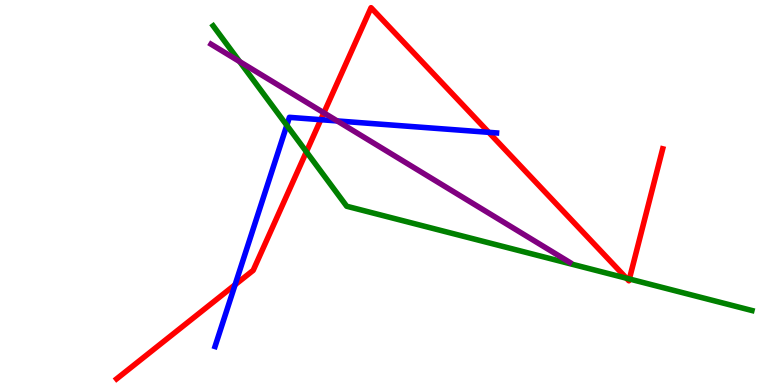[{'lines': ['blue', 'red'], 'intersections': [{'x': 3.03, 'y': 2.6}, {'x': 4.14, 'y': 6.89}, {'x': 6.31, 'y': 6.56}]}, {'lines': ['green', 'red'], 'intersections': [{'x': 3.95, 'y': 6.06}, {'x': 8.08, 'y': 2.77}, {'x': 8.12, 'y': 2.75}]}, {'lines': ['purple', 'red'], 'intersections': [{'x': 4.18, 'y': 7.07}]}, {'lines': ['blue', 'green'], 'intersections': [{'x': 3.7, 'y': 6.74}]}, {'lines': ['blue', 'purple'], 'intersections': [{'x': 4.35, 'y': 6.86}]}, {'lines': ['green', 'purple'], 'intersections': [{'x': 3.09, 'y': 8.4}]}]